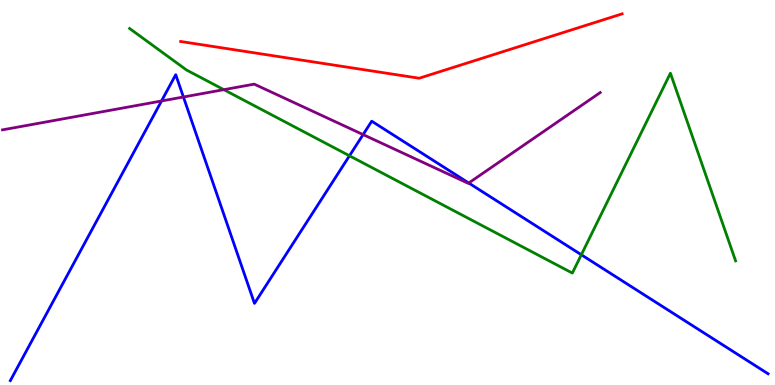[{'lines': ['blue', 'red'], 'intersections': []}, {'lines': ['green', 'red'], 'intersections': []}, {'lines': ['purple', 'red'], 'intersections': []}, {'lines': ['blue', 'green'], 'intersections': [{'x': 4.51, 'y': 5.95}, {'x': 7.5, 'y': 3.38}]}, {'lines': ['blue', 'purple'], 'intersections': [{'x': 2.08, 'y': 7.38}, {'x': 2.37, 'y': 7.48}, {'x': 4.69, 'y': 6.5}, {'x': 6.05, 'y': 5.25}]}, {'lines': ['green', 'purple'], 'intersections': [{'x': 2.89, 'y': 7.67}]}]